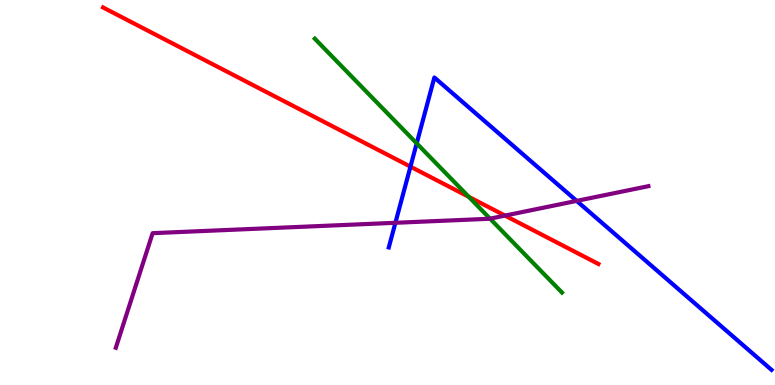[{'lines': ['blue', 'red'], 'intersections': [{'x': 5.3, 'y': 5.67}]}, {'lines': ['green', 'red'], 'intersections': [{'x': 6.05, 'y': 4.89}]}, {'lines': ['purple', 'red'], 'intersections': [{'x': 6.52, 'y': 4.4}]}, {'lines': ['blue', 'green'], 'intersections': [{'x': 5.38, 'y': 6.28}]}, {'lines': ['blue', 'purple'], 'intersections': [{'x': 5.1, 'y': 4.21}, {'x': 7.44, 'y': 4.78}]}, {'lines': ['green', 'purple'], 'intersections': [{'x': 6.32, 'y': 4.32}]}]